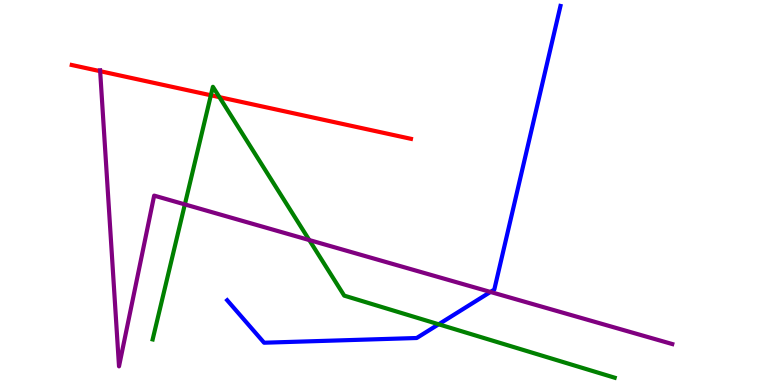[{'lines': ['blue', 'red'], 'intersections': []}, {'lines': ['green', 'red'], 'intersections': [{'x': 2.72, 'y': 7.53}, {'x': 2.83, 'y': 7.48}]}, {'lines': ['purple', 'red'], 'intersections': [{'x': 1.29, 'y': 8.15}]}, {'lines': ['blue', 'green'], 'intersections': [{'x': 5.66, 'y': 1.58}]}, {'lines': ['blue', 'purple'], 'intersections': [{'x': 6.33, 'y': 2.42}]}, {'lines': ['green', 'purple'], 'intersections': [{'x': 2.39, 'y': 4.69}, {'x': 3.99, 'y': 3.76}]}]